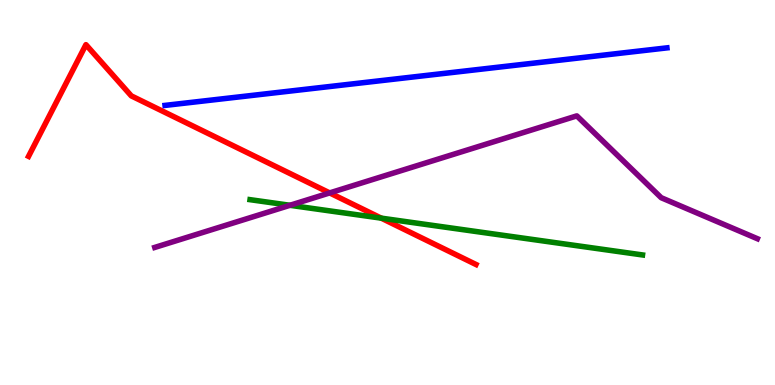[{'lines': ['blue', 'red'], 'intersections': []}, {'lines': ['green', 'red'], 'intersections': [{'x': 4.92, 'y': 4.33}]}, {'lines': ['purple', 'red'], 'intersections': [{'x': 4.25, 'y': 4.99}]}, {'lines': ['blue', 'green'], 'intersections': []}, {'lines': ['blue', 'purple'], 'intersections': []}, {'lines': ['green', 'purple'], 'intersections': [{'x': 3.74, 'y': 4.67}]}]